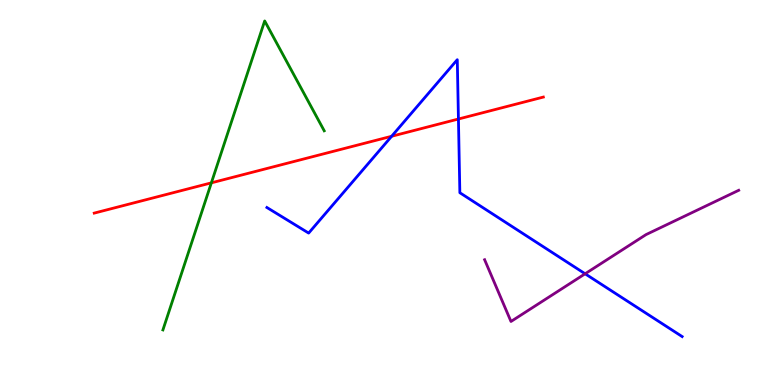[{'lines': ['blue', 'red'], 'intersections': [{'x': 5.05, 'y': 6.46}, {'x': 5.92, 'y': 6.91}]}, {'lines': ['green', 'red'], 'intersections': [{'x': 2.73, 'y': 5.25}]}, {'lines': ['purple', 'red'], 'intersections': []}, {'lines': ['blue', 'green'], 'intersections': []}, {'lines': ['blue', 'purple'], 'intersections': [{'x': 7.55, 'y': 2.89}]}, {'lines': ['green', 'purple'], 'intersections': []}]